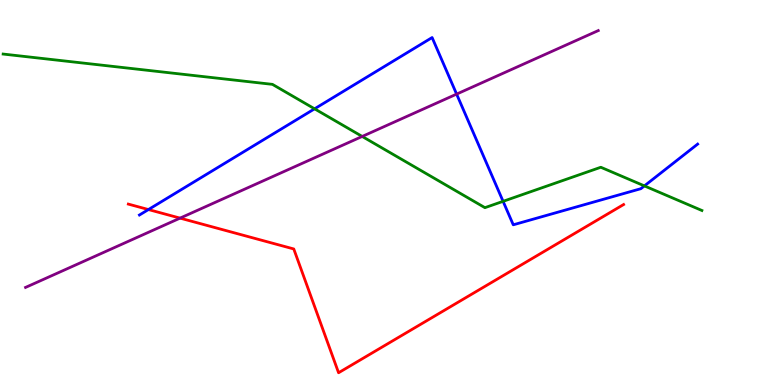[{'lines': ['blue', 'red'], 'intersections': [{'x': 1.92, 'y': 4.56}]}, {'lines': ['green', 'red'], 'intersections': []}, {'lines': ['purple', 'red'], 'intersections': [{'x': 2.32, 'y': 4.33}]}, {'lines': ['blue', 'green'], 'intersections': [{'x': 4.06, 'y': 7.17}, {'x': 6.49, 'y': 4.77}, {'x': 8.31, 'y': 5.17}]}, {'lines': ['blue', 'purple'], 'intersections': [{'x': 5.89, 'y': 7.56}]}, {'lines': ['green', 'purple'], 'intersections': [{'x': 4.67, 'y': 6.46}]}]